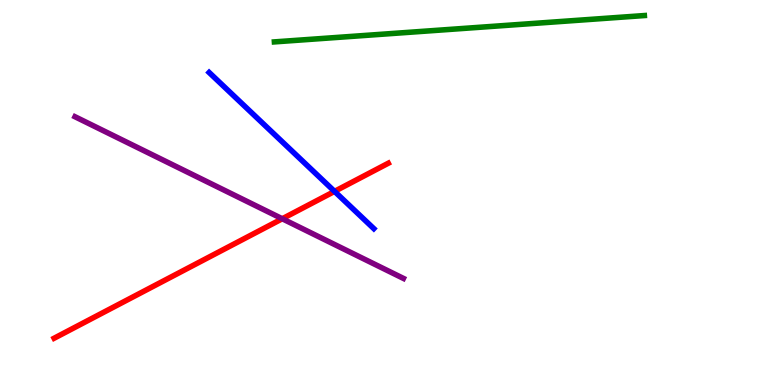[{'lines': ['blue', 'red'], 'intersections': [{'x': 4.32, 'y': 5.03}]}, {'lines': ['green', 'red'], 'intersections': []}, {'lines': ['purple', 'red'], 'intersections': [{'x': 3.64, 'y': 4.32}]}, {'lines': ['blue', 'green'], 'intersections': []}, {'lines': ['blue', 'purple'], 'intersections': []}, {'lines': ['green', 'purple'], 'intersections': []}]